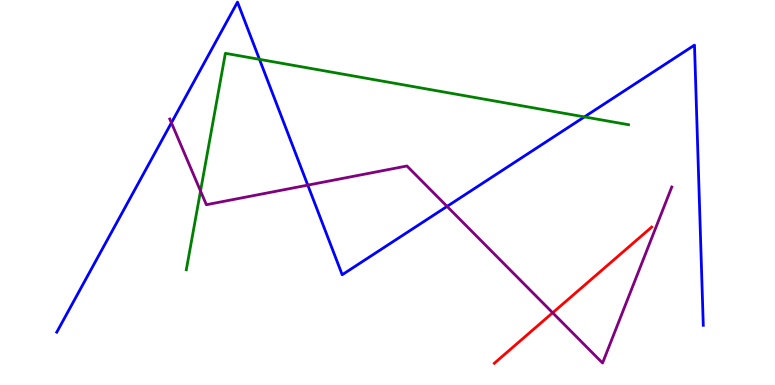[{'lines': ['blue', 'red'], 'intersections': []}, {'lines': ['green', 'red'], 'intersections': []}, {'lines': ['purple', 'red'], 'intersections': [{'x': 7.13, 'y': 1.88}]}, {'lines': ['blue', 'green'], 'intersections': [{'x': 3.35, 'y': 8.46}, {'x': 7.54, 'y': 6.96}]}, {'lines': ['blue', 'purple'], 'intersections': [{'x': 2.21, 'y': 6.81}, {'x': 3.97, 'y': 5.19}, {'x': 5.77, 'y': 4.64}]}, {'lines': ['green', 'purple'], 'intersections': [{'x': 2.59, 'y': 5.04}]}]